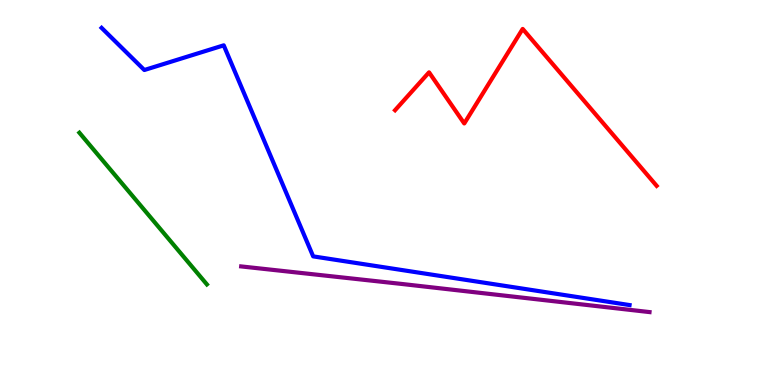[{'lines': ['blue', 'red'], 'intersections': []}, {'lines': ['green', 'red'], 'intersections': []}, {'lines': ['purple', 'red'], 'intersections': []}, {'lines': ['blue', 'green'], 'intersections': []}, {'lines': ['blue', 'purple'], 'intersections': []}, {'lines': ['green', 'purple'], 'intersections': []}]